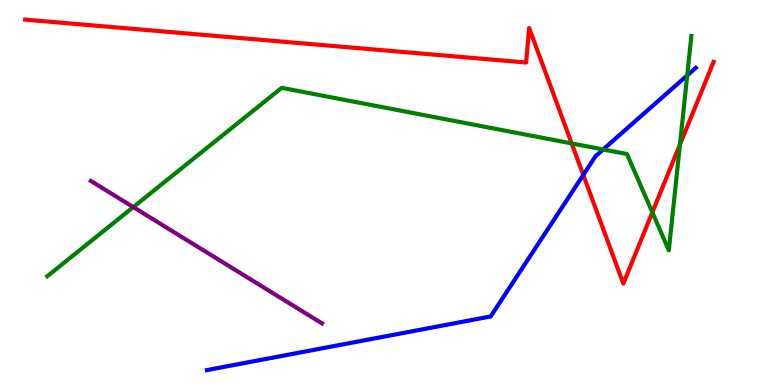[{'lines': ['blue', 'red'], 'intersections': [{'x': 7.53, 'y': 5.46}]}, {'lines': ['green', 'red'], 'intersections': [{'x': 7.38, 'y': 6.27}, {'x': 8.42, 'y': 4.48}, {'x': 8.77, 'y': 6.24}]}, {'lines': ['purple', 'red'], 'intersections': []}, {'lines': ['blue', 'green'], 'intersections': [{'x': 7.78, 'y': 6.12}, {'x': 8.87, 'y': 8.04}]}, {'lines': ['blue', 'purple'], 'intersections': []}, {'lines': ['green', 'purple'], 'intersections': [{'x': 1.72, 'y': 4.62}]}]